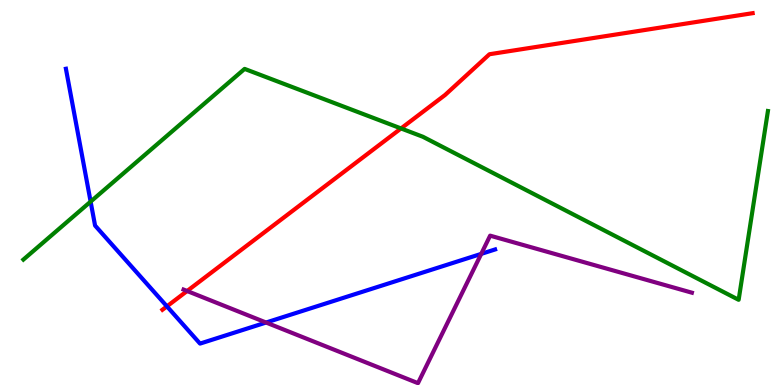[{'lines': ['blue', 'red'], 'intersections': [{'x': 2.15, 'y': 2.04}]}, {'lines': ['green', 'red'], 'intersections': [{'x': 5.17, 'y': 6.66}]}, {'lines': ['purple', 'red'], 'intersections': [{'x': 2.41, 'y': 2.44}]}, {'lines': ['blue', 'green'], 'intersections': [{'x': 1.17, 'y': 4.76}]}, {'lines': ['blue', 'purple'], 'intersections': [{'x': 3.43, 'y': 1.62}, {'x': 6.21, 'y': 3.41}]}, {'lines': ['green', 'purple'], 'intersections': []}]